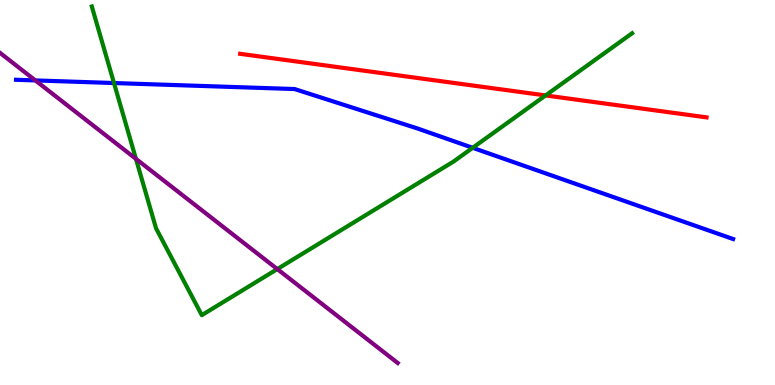[{'lines': ['blue', 'red'], 'intersections': []}, {'lines': ['green', 'red'], 'intersections': [{'x': 7.04, 'y': 7.52}]}, {'lines': ['purple', 'red'], 'intersections': []}, {'lines': ['blue', 'green'], 'intersections': [{'x': 1.47, 'y': 7.84}, {'x': 6.1, 'y': 6.16}]}, {'lines': ['blue', 'purple'], 'intersections': [{'x': 0.456, 'y': 7.91}]}, {'lines': ['green', 'purple'], 'intersections': [{'x': 1.75, 'y': 5.87}, {'x': 3.58, 'y': 3.01}]}]